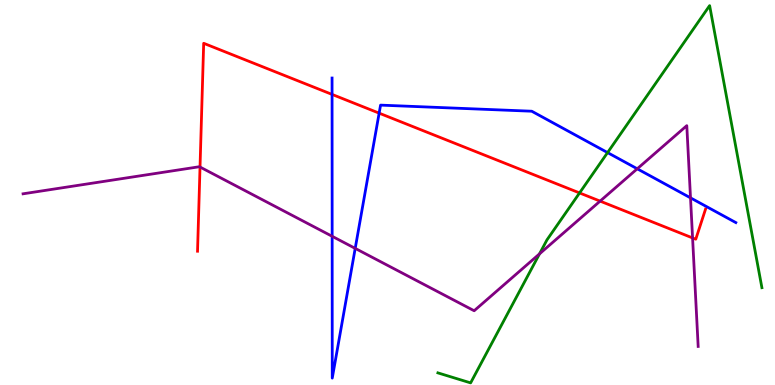[{'lines': ['blue', 'red'], 'intersections': [{'x': 4.28, 'y': 7.55}, {'x': 4.89, 'y': 7.06}]}, {'lines': ['green', 'red'], 'intersections': [{'x': 7.48, 'y': 4.99}]}, {'lines': ['purple', 'red'], 'intersections': [{'x': 2.58, 'y': 5.66}, {'x': 7.74, 'y': 4.78}, {'x': 8.94, 'y': 3.82}]}, {'lines': ['blue', 'green'], 'intersections': [{'x': 7.84, 'y': 6.04}]}, {'lines': ['blue', 'purple'], 'intersections': [{'x': 4.29, 'y': 3.86}, {'x': 4.58, 'y': 3.55}, {'x': 8.22, 'y': 5.62}, {'x': 8.91, 'y': 4.86}]}, {'lines': ['green', 'purple'], 'intersections': [{'x': 6.96, 'y': 3.41}]}]